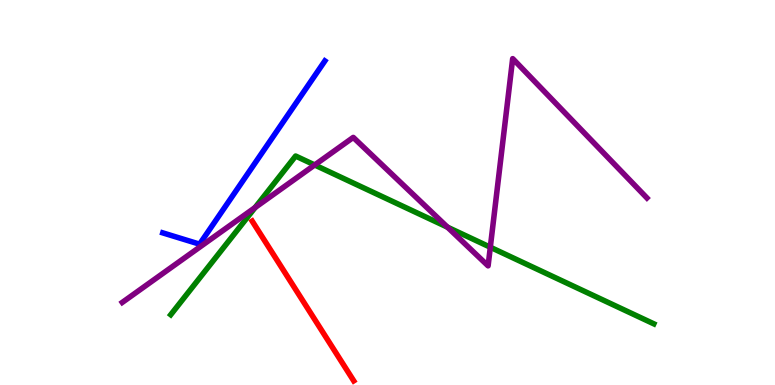[{'lines': ['blue', 'red'], 'intersections': []}, {'lines': ['green', 'red'], 'intersections': []}, {'lines': ['purple', 'red'], 'intersections': []}, {'lines': ['blue', 'green'], 'intersections': []}, {'lines': ['blue', 'purple'], 'intersections': []}, {'lines': ['green', 'purple'], 'intersections': [{'x': 3.29, 'y': 4.61}, {'x': 4.06, 'y': 5.72}, {'x': 5.77, 'y': 4.1}, {'x': 6.33, 'y': 3.58}]}]